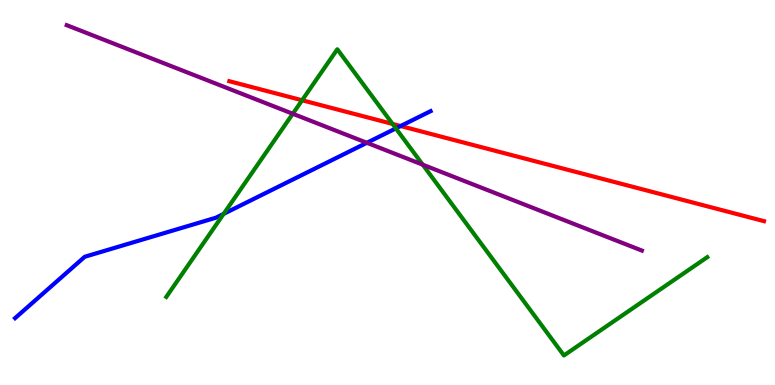[{'lines': ['blue', 'red'], 'intersections': [{'x': 5.17, 'y': 6.73}]}, {'lines': ['green', 'red'], 'intersections': [{'x': 3.9, 'y': 7.4}, {'x': 5.07, 'y': 6.78}]}, {'lines': ['purple', 'red'], 'intersections': []}, {'lines': ['blue', 'green'], 'intersections': [{'x': 2.89, 'y': 4.45}, {'x': 5.11, 'y': 6.67}]}, {'lines': ['blue', 'purple'], 'intersections': [{'x': 4.73, 'y': 6.29}]}, {'lines': ['green', 'purple'], 'intersections': [{'x': 3.78, 'y': 7.05}, {'x': 5.45, 'y': 5.72}]}]